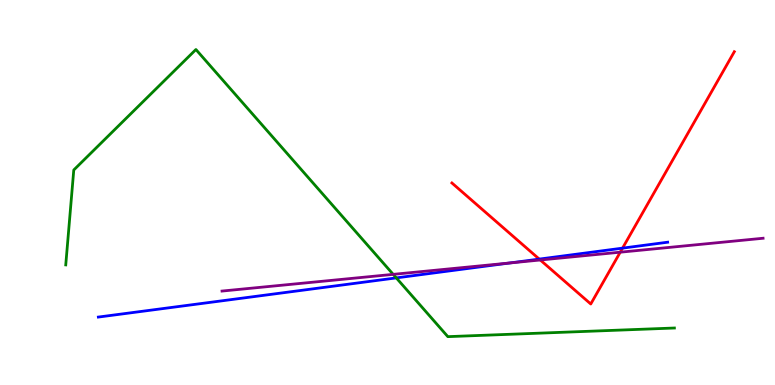[{'lines': ['blue', 'red'], 'intersections': [{'x': 6.96, 'y': 3.27}, {'x': 8.03, 'y': 3.55}]}, {'lines': ['green', 'red'], 'intersections': []}, {'lines': ['purple', 'red'], 'intersections': [{'x': 6.97, 'y': 3.25}, {'x': 8.0, 'y': 3.45}]}, {'lines': ['blue', 'green'], 'intersections': [{'x': 5.11, 'y': 2.78}]}, {'lines': ['blue', 'purple'], 'intersections': [{'x': 6.58, 'y': 3.17}]}, {'lines': ['green', 'purple'], 'intersections': [{'x': 5.07, 'y': 2.87}]}]